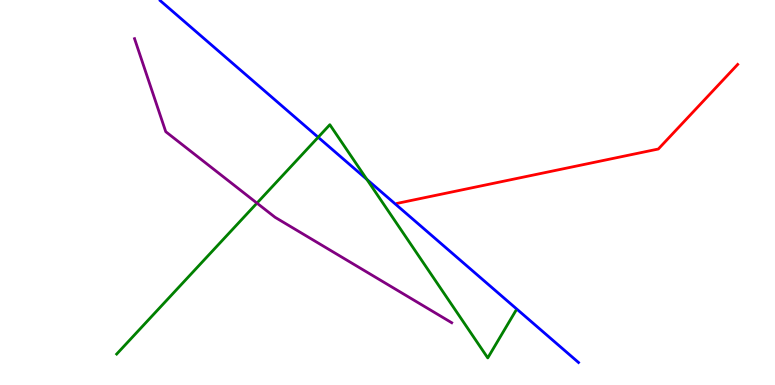[{'lines': ['blue', 'red'], 'intersections': []}, {'lines': ['green', 'red'], 'intersections': []}, {'lines': ['purple', 'red'], 'intersections': []}, {'lines': ['blue', 'green'], 'intersections': [{'x': 4.11, 'y': 6.43}, {'x': 4.73, 'y': 5.34}]}, {'lines': ['blue', 'purple'], 'intersections': []}, {'lines': ['green', 'purple'], 'intersections': [{'x': 3.32, 'y': 4.72}]}]